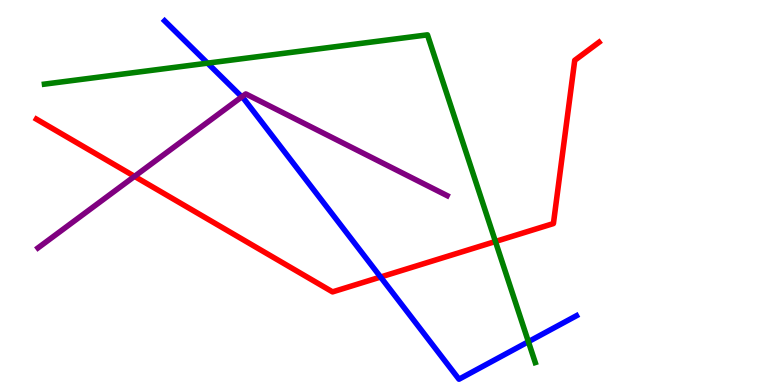[{'lines': ['blue', 'red'], 'intersections': [{'x': 4.91, 'y': 2.8}]}, {'lines': ['green', 'red'], 'intersections': [{'x': 6.39, 'y': 3.73}]}, {'lines': ['purple', 'red'], 'intersections': [{'x': 1.74, 'y': 5.42}]}, {'lines': ['blue', 'green'], 'intersections': [{'x': 2.68, 'y': 8.36}, {'x': 6.82, 'y': 1.12}]}, {'lines': ['blue', 'purple'], 'intersections': [{'x': 3.12, 'y': 7.48}]}, {'lines': ['green', 'purple'], 'intersections': []}]